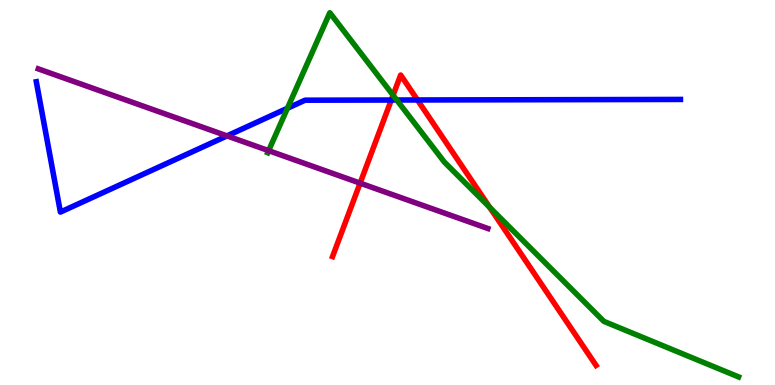[{'lines': ['blue', 'red'], 'intersections': [{'x': 5.05, 'y': 7.4}, {'x': 5.39, 'y': 7.4}]}, {'lines': ['green', 'red'], 'intersections': [{'x': 5.07, 'y': 7.53}, {'x': 6.32, 'y': 4.61}]}, {'lines': ['purple', 'red'], 'intersections': [{'x': 4.65, 'y': 5.24}]}, {'lines': ['blue', 'green'], 'intersections': [{'x': 3.71, 'y': 7.19}, {'x': 5.12, 'y': 7.4}]}, {'lines': ['blue', 'purple'], 'intersections': [{'x': 2.93, 'y': 6.47}]}, {'lines': ['green', 'purple'], 'intersections': [{'x': 3.47, 'y': 6.09}]}]